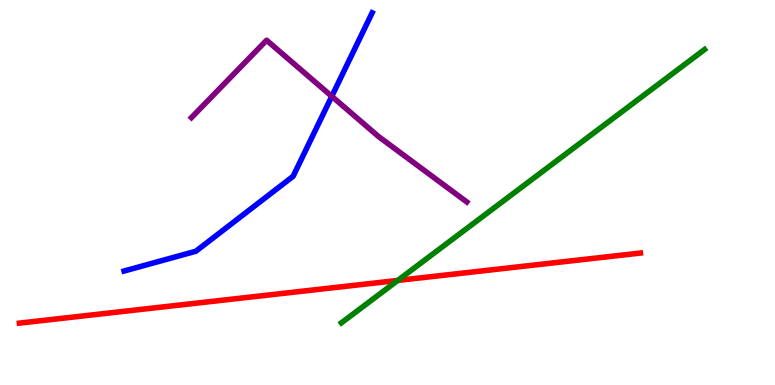[{'lines': ['blue', 'red'], 'intersections': []}, {'lines': ['green', 'red'], 'intersections': [{'x': 5.13, 'y': 2.72}]}, {'lines': ['purple', 'red'], 'intersections': []}, {'lines': ['blue', 'green'], 'intersections': []}, {'lines': ['blue', 'purple'], 'intersections': [{'x': 4.28, 'y': 7.5}]}, {'lines': ['green', 'purple'], 'intersections': []}]